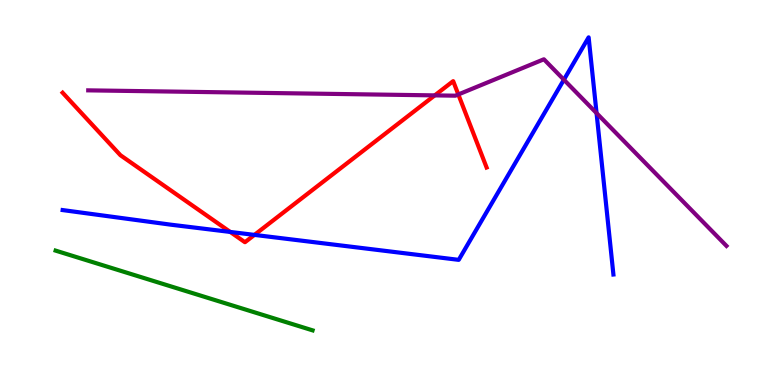[{'lines': ['blue', 'red'], 'intersections': [{'x': 2.97, 'y': 3.98}, {'x': 3.28, 'y': 3.9}]}, {'lines': ['green', 'red'], 'intersections': []}, {'lines': ['purple', 'red'], 'intersections': [{'x': 5.61, 'y': 7.52}, {'x': 5.91, 'y': 7.55}]}, {'lines': ['blue', 'green'], 'intersections': []}, {'lines': ['blue', 'purple'], 'intersections': [{'x': 7.28, 'y': 7.93}, {'x': 7.7, 'y': 7.06}]}, {'lines': ['green', 'purple'], 'intersections': []}]